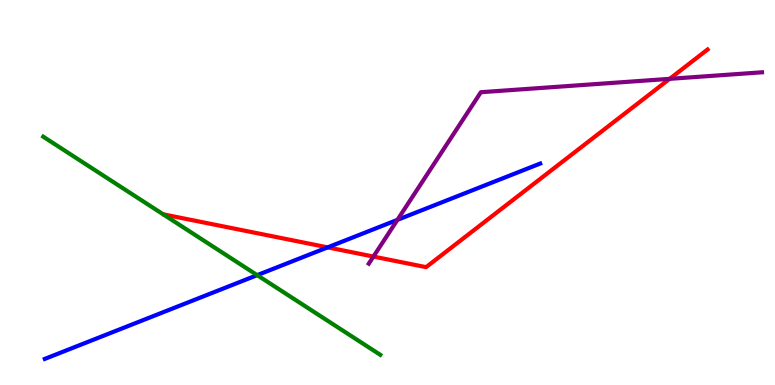[{'lines': ['blue', 'red'], 'intersections': [{'x': 4.23, 'y': 3.57}]}, {'lines': ['green', 'red'], 'intersections': []}, {'lines': ['purple', 'red'], 'intersections': [{'x': 4.82, 'y': 3.34}, {'x': 8.64, 'y': 7.95}]}, {'lines': ['blue', 'green'], 'intersections': [{'x': 3.32, 'y': 2.85}]}, {'lines': ['blue', 'purple'], 'intersections': [{'x': 5.13, 'y': 4.29}]}, {'lines': ['green', 'purple'], 'intersections': []}]